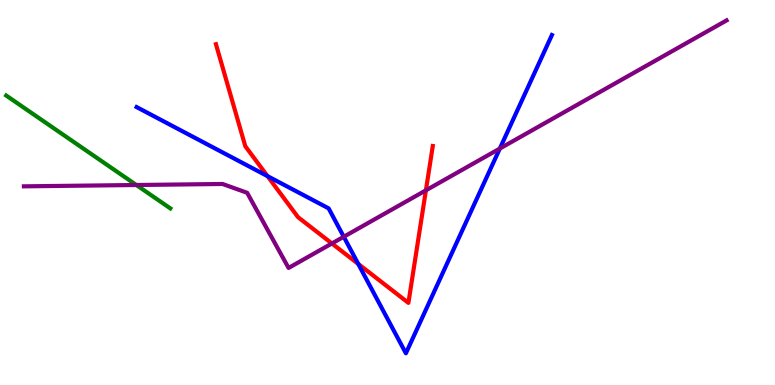[{'lines': ['blue', 'red'], 'intersections': [{'x': 3.45, 'y': 5.42}, {'x': 4.62, 'y': 3.14}]}, {'lines': ['green', 'red'], 'intersections': []}, {'lines': ['purple', 'red'], 'intersections': [{'x': 4.28, 'y': 3.68}, {'x': 5.5, 'y': 5.06}]}, {'lines': ['blue', 'green'], 'intersections': []}, {'lines': ['blue', 'purple'], 'intersections': [{'x': 4.44, 'y': 3.85}, {'x': 6.45, 'y': 6.14}]}, {'lines': ['green', 'purple'], 'intersections': [{'x': 1.76, 'y': 5.19}]}]